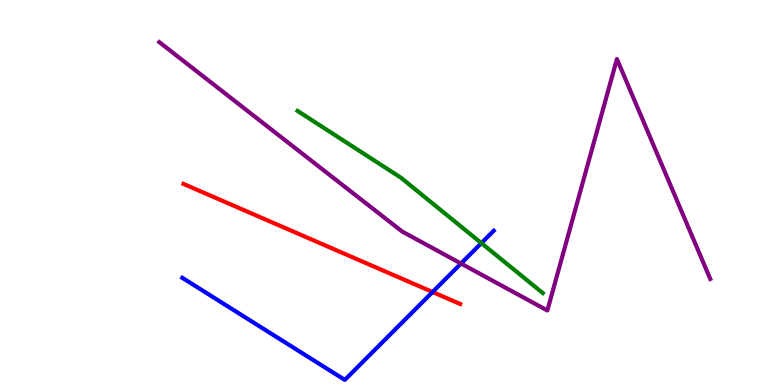[{'lines': ['blue', 'red'], 'intersections': [{'x': 5.58, 'y': 2.42}]}, {'lines': ['green', 'red'], 'intersections': []}, {'lines': ['purple', 'red'], 'intersections': []}, {'lines': ['blue', 'green'], 'intersections': [{'x': 6.21, 'y': 3.69}]}, {'lines': ['blue', 'purple'], 'intersections': [{'x': 5.95, 'y': 3.16}]}, {'lines': ['green', 'purple'], 'intersections': []}]